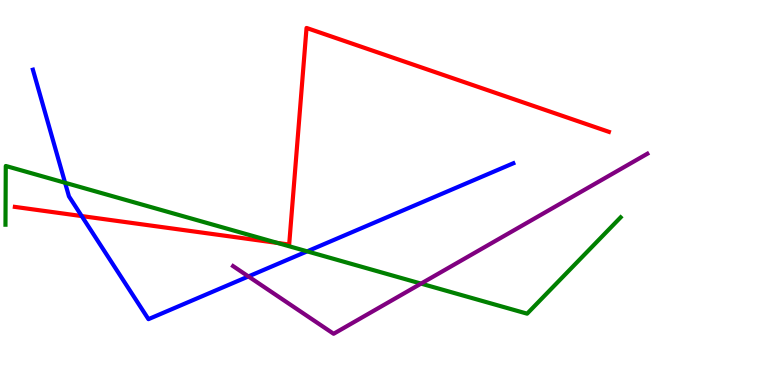[{'lines': ['blue', 'red'], 'intersections': [{'x': 1.05, 'y': 4.39}]}, {'lines': ['green', 'red'], 'intersections': [{'x': 3.58, 'y': 3.69}]}, {'lines': ['purple', 'red'], 'intersections': []}, {'lines': ['blue', 'green'], 'intersections': [{'x': 0.84, 'y': 5.25}, {'x': 3.96, 'y': 3.47}]}, {'lines': ['blue', 'purple'], 'intersections': [{'x': 3.21, 'y': 2.82}]}, {'lines': ['green', 'purple'], 'intersections': [{'x': 5.43, 'y': 2.63}]}]